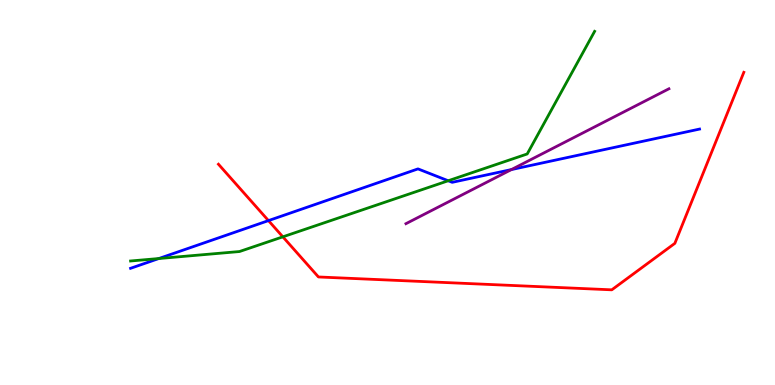[{'lines': ['blue', 'red'], 'intersections': [{'x': 3.46, 'y': 4.27}]}, {'lines': ['green', 'red'], 'intersections': [{'x': 3.65, 'y': 3.85}]}, {'lines': ['purple', 'red'], 'intersections': []}, {'lines': ['blue', 'green'], 'intersections': [{'x': 2.05, 'y': 3.28}, {'x': 5.78, 'y': 5.31}]}, {'lines': ['blue', 'purple'], 'intersections': [{'x': 6.6, 'y': 5.6}]}, {'lines': ['green', 'purple'], 'intersections': []}]